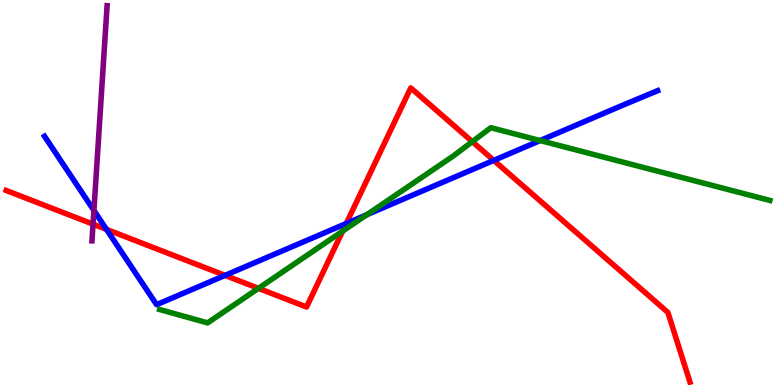[{'lines': ['blue', 'red'], 'intersections': [{'x': 1.37, 'y': 4.04}, {'x': 2.9, 'y': 2.85}, {'x': 4.47, 'y': 4.19}, {'x': 6.37, 'y': 5.83}]}, {'lines': ['green', 'red'], 'intersections': [{'x': 3.33, 'y': 2.51}, {'x': 4.42, 'y': 4.0}, {'x': 6.09, 'y': 6.32}]}, {'lines': ['purple', 'red'], 'intersections': [{'x': 1.2, 'y': 4.18}]}, {'lines': ['blue', 'green'], 'intersections': [{'x': 4.73, 'y': 4.42}, {'x': 6.97, 'y': 6.35}]}, {'lines': ['blue', 'purple'], 'intersections': [{'x': 1.21, 'y': 4.53}]}, {'lines': ['green', 'purple'], 'intersections': []}]